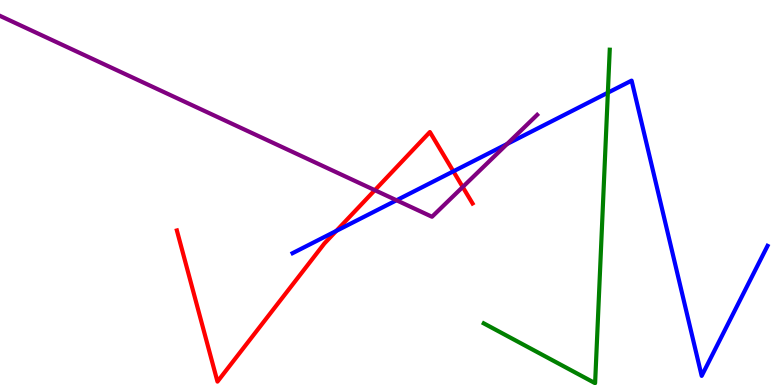[{'lines': ['blue', 'red'], 'intersections': [{'x': 4.34, 'y': 4.0}, {'x': 5.85, 'y': 5.55}]}, {'lines': ['green', 'red'], 'intersections': []}, {'lines': ['purple', 'red'], 'intersections': [{'x': 4.84, 'y': 5.06}, {'x': 5.97, 'y': 5.14}]}, {'lines': ['blue', 'green'], 'intersections': [{'x': 7.84, 'y': 7.59}]}, {'lines': ['blue', 'purple'], 'intersections': [{'x': 5.12, 'y': 4.8}, {'x': 6.54, 'y': 6.26}]}, {'lines': ['green', 'purple'], 'intersections': []}]